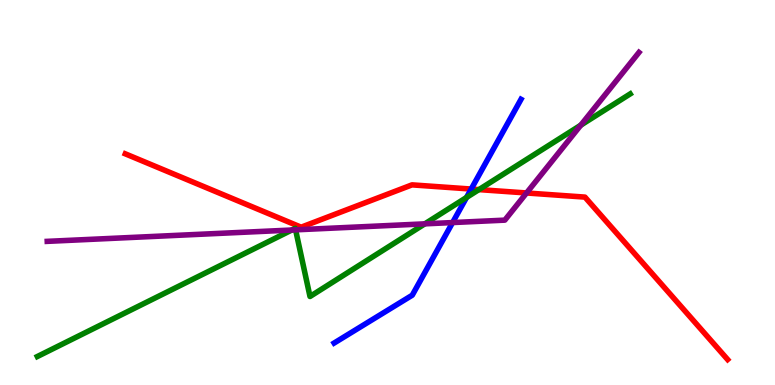[{'lines': ['blue', 'red'], 'intersections': [{'x': 6.08, 'y': 5.09}]}, {'lines': ['green', 'red'], 'intersections': [{'x': 6.18, 'y': 5.08}]}, {'lines': ['purple', 'red'], 'intersections': [{'x': 6.79, 'y': 4.99}]}, {'lines': ['blue', 'green'], 'intersections': [{'x': 6.02, 'y': 4.87}]}, {'lines': ['blue', 'purple'], 'intersections': [{'x': 5.84, 'y': 4.22}]}, {'lines': ['green', 'purple'], 'intersections': [{'x': 3.77, 'y': 4.03}, {'x': 3.81, 'y': 4.03}, {'x': 5.48, 'y': 4.19}, {'x': 7.49, 'y': 6.75}]}]